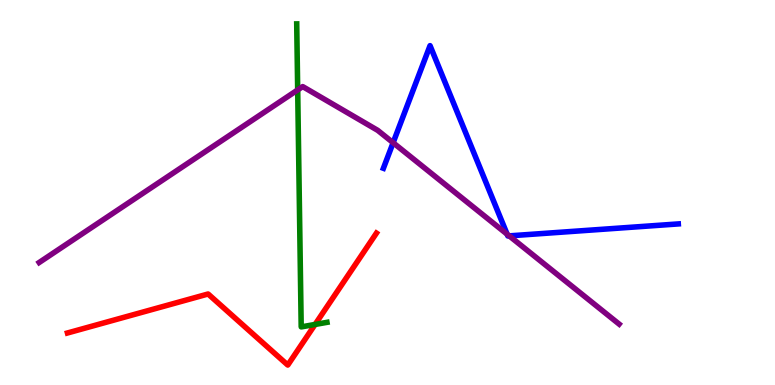[{'lines': ['blue', 'red'], 'intersections': []}, {'lines': ['green', 'red'], 'intersections': [{'x': 4.07, 'y': 1.57}]}, {'lines': ['purple', 'red'], 'intersections': []}, {'lines': ['blue', 'green'], 'intersections': []}, {'lines': ['blue', 'purple'], 'intersections': [{'x': 5.07, 'y': 6.29}, {'x': 6.54, 'y': 3.92}, {'x': 6.57, 'y': 3.87}]}, {'lines': ['green', 'purple'], 'intersections': [{'x': 3.84, 'y': 7.66}]}]